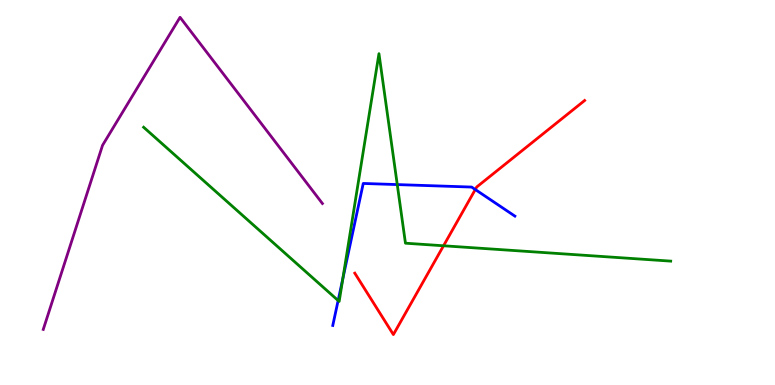[{'lines': ['blue', 'red'], 'intersections': [{'x': 6.13, 'y': 5.08}]}, {'lines': ['green', 'red'], 'intersections': [{'x': 5.72, 'y': 3.62}]}, {'lines': ['purple', 'red'], 'intersections': []}, {'lines': ['blue', 'green'], 'intersections': [{'x': 4.36, 'y': 2.19}, {'x': 4.42, 'y': 2.77}, {'x': 5.13, 'y': 5.21}]}, {'lines': ['blue', 'purple'], 'intersections': []}, {'lines': ['green', 'purple'], 'intersections': []}]